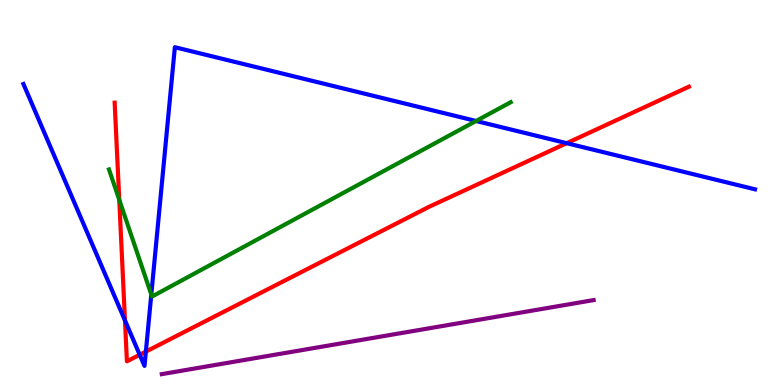[{'lines': ['blue', 'red'], 'intersections': [{'x': 1.61, 'y': 1.68}, {'x': 1.8, 'y': 0.785}, {'x': 1.88, 'y': 0.867}, {'x': 7.31, 'y': 6.28}]}, {'lines': ['green', 'red'], 'intersections': [{'x': 1.54, 'y': 4.81}]}, {'lines': ['purple', 'red'], 'intersections': []}, {'lines': ['blue', 'green'], 'intersections': [{'x': 1.95, 'y': 2.35}, {'x': 6.14, 'y': 6.86}]}, {'lines': ['blue', 'purple'], 'intersections': []}, {'lines': ['green', 'purple'], 'intersections': []}]